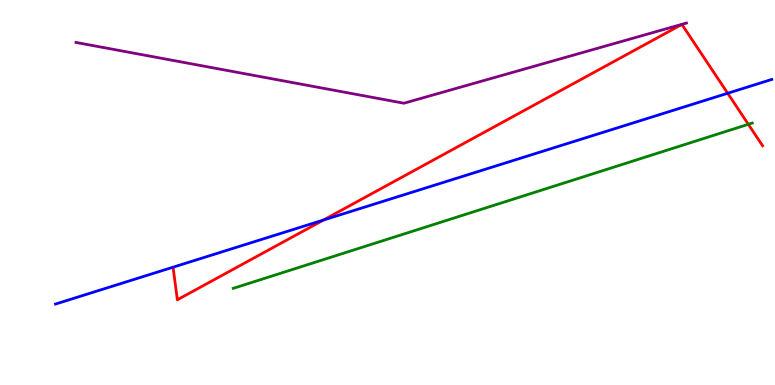[{'lines': ['blue', 'red'], 'intersections': [{'x': 4.17, 'y': 4.29}, {'x': 9.39, 'y': 7.58}]}, {'lines': ['green', 'red'], 'intersections': [{'x': 9.66, 'y': 6.77}]}, {'lines': ['purple', 'red'], 'intersections': []}, {'lines': ['blue', 'green'], 'intersections': []}, {'lines': ['blue', 'purple'], 'intersections': []}, {'lines': ['green', 'purple'], 'intersections': []}]